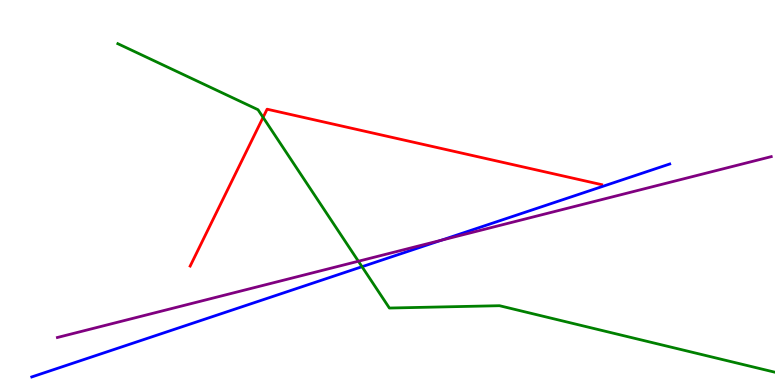[{'lines': ['blue', 'red'], 'intersections': []}, {'lines': ['green', 'red'], 'intersections': [{'x': 3.39, 'y': 6.95}]}, {'lines': ['purple', 'red'], 'intersections': []}, {'lines': ['blue', 'green'], 'intersections': [{'x': 4.67, 'y': 3.07}]}, {'lines': ['blue', 'purple'], 'intersections': [{'x': 5.7, 'y': 3.76}]}, {'lines': ['green', 'purple'], 'intersections': [{'x': 4.62, 'y': 3.21}]}]